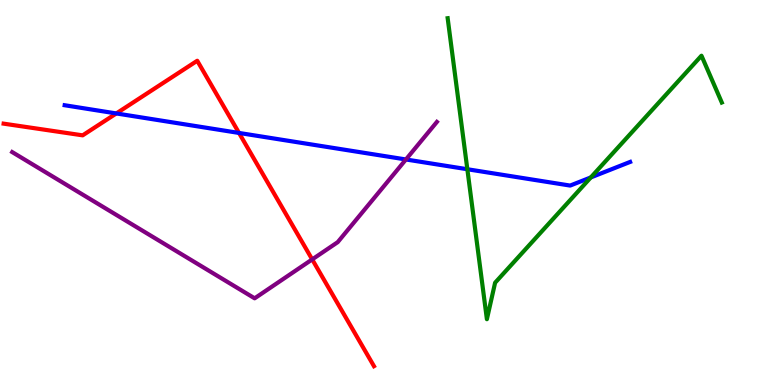[{'lines': ['blue', 'red'], 'intersections': [{'x': 1.5, 'y': 7.05}, {'x': 3.08, 'y': 6.55}]}, {'lines': ['green', 'red'], 'intersections': []}, {'lines': ['purple', 'red'], 'intersections': [{'x': 4.03, 'y': 3.26}]}, {'lines': ['blue', 'green'], 'intersections': [{'x': 6.03, 'y': 5.6}, {'x': 7.62, 'y': 5.39}]}, {'lines': ['blue', 'purple'], 'intersections': [{'x': 5.24, 'y': 5.86}]}, {'lines': ['green', 'purple'], 'intersections': []}]